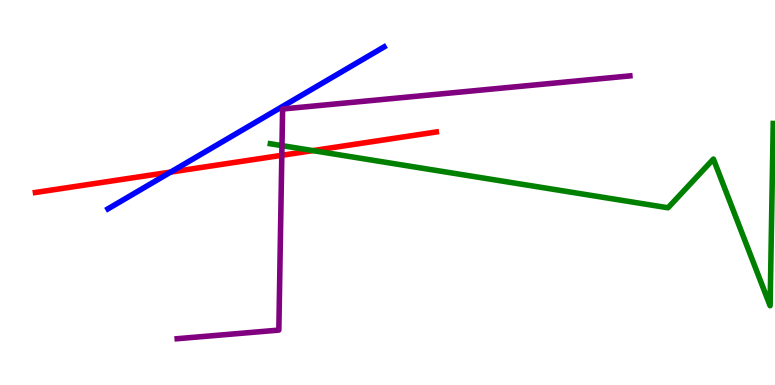[{'lines': ['blue', 'red'], 'intersections': [{'x': 2.2, 'y': 5.53}]}, {'lines': ['green', 'red'], 'intersections': [{'x': 4.04, 'y': 6.09}]}, {'lines': ['purple', 'red'], 'intersections': [{'x': 3.64, 'y': 5.97}]}, {'lines': ['blue', 'green'], 'intersections': []}, {'lines': ['blue', 'purple'], 'intersections': []}, {'lines': ['green', 'purple'], 'intersections': [{'x': 3.64, 'y': 6.22}]}]